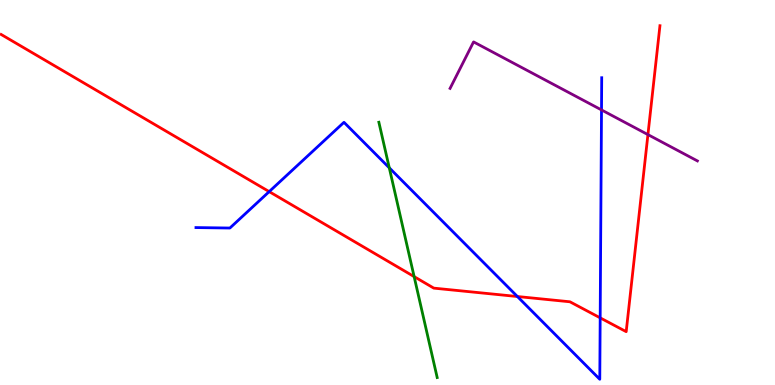[{'lines': ['blue', 'red'], 'intersections': [{'x': 3.47, 'y': 5.02}, {'x': 6.68, 'y': 2.3}, {'x': 7.74, 'y': 1.74}]}, {'lines': ['green', 'red'], 'intersections': [{'x': 5.34, 'y': 2.82}]}, {'lines': ['purple', 'red'], 'intersections': [{'x': 8.36, 'y': 6.5}]}, {'lines': ['blue', 'green'], 'intersections': [{'x': 5.02, 'y': 5.64}]}, {'lines': ['blue', 'purple'], 'intersections': [{'x': 7.76, 'y': 7.14}]}, {'lines': ['green', 'purple'], 'intersections': []}]